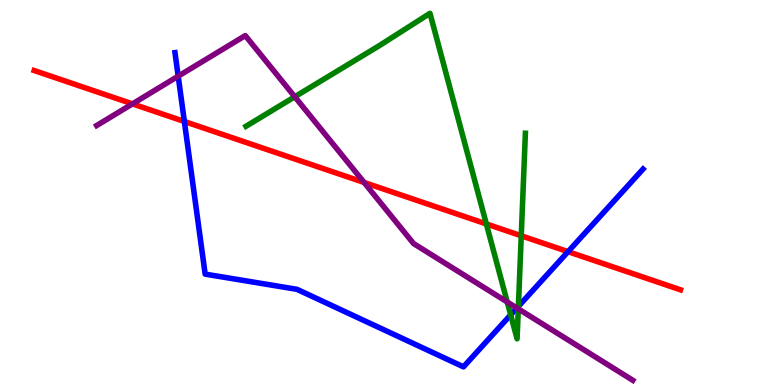[{'lines': ['blue', 'red'], 'intersections': [{'x': 2.38, 'y': 6.84}, {'x': 7.33, 'y': 3.46}]}, {'lines': ['green', 'red'], 'intersections': [{'x': 6.28, 'y': 4.18}, {'x': 6.73, 'y': 3.88}]}, {'lines': ['purple', 'red'], 'intersections': [{'x': 1.71, 'y': 7.3}, {'x': 4.7, 'y': 5.26}]}, {'lines': ['blue', 'green'], 'intersections': [{'x': 6.59, 'y': 1.82}, {'x': 6.69, 'y': 2.04}]}, {'lines': ['blue', 'purple'], 'intersections': [{'x': 2.3, 'y': 8.02}, {'x': 6.67, 'y': 2.0}]}, {'lines': ['green', 'purple'], 'intersections': [{'x': 3.8, 'y': 7.49}, {'x': 6.54, 'y': 2.16}, {'x': 6.69, 'y': 1.98}]}]